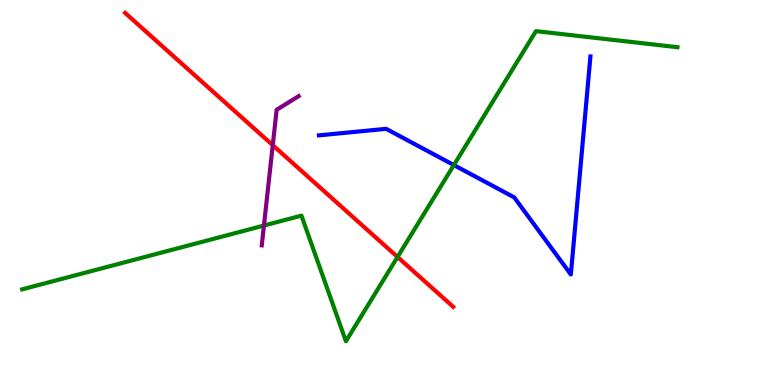[{'lines': ['blue', 'red'], 'intersections': []}, {'lines': ['green', 'red'], 'intersections': [{'x': 5.13, 'y': 3.33}]}, {'lines': ['purple', 'red'], 'intersections': [{'x': 3.52, 'y': 6.23}]}, {'lines': ['blue', 'green'], 'intersections': [{'x': 5.86, 'y': 5.71}]}, {'lines': ['blue', 'purple'], 'intersections': []}, {'lines': ['green', 'purple'], 'intersections': [{'x': 3.41, 'y': 4.14}]}]